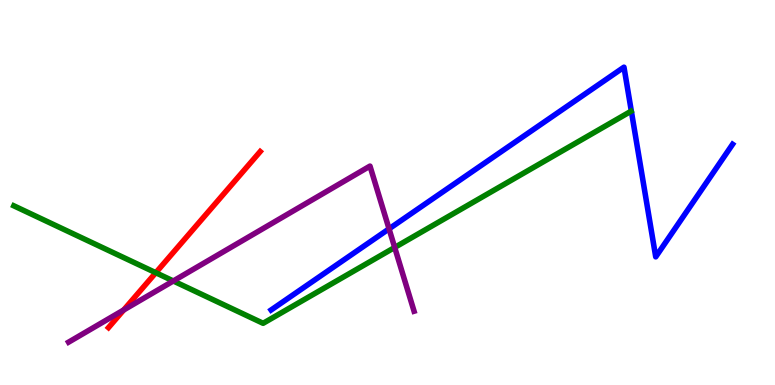[{'lines': ['blue', 'red'], 'intersections': []}, {'lines': ['green', 'red'], 'intersections': [{'x': 2.01, 'y': 2.92}]}, {'lines': ['purple', 'red'], 'intersections': [{'x': 1.6, 'y': 1.95}]}, {'lines': ['blue', 'green'], 'intersections': []}, {'lines': ['blue', 'purple'], 'intersections': [{'x': 5.02, 'y': 4.06}]}, {'lines': ['green', 'purple'], 'intersections': [{'x': 2.24, 'y': 2.7}, {'x': 5.09, 'y': 3.57}]}]